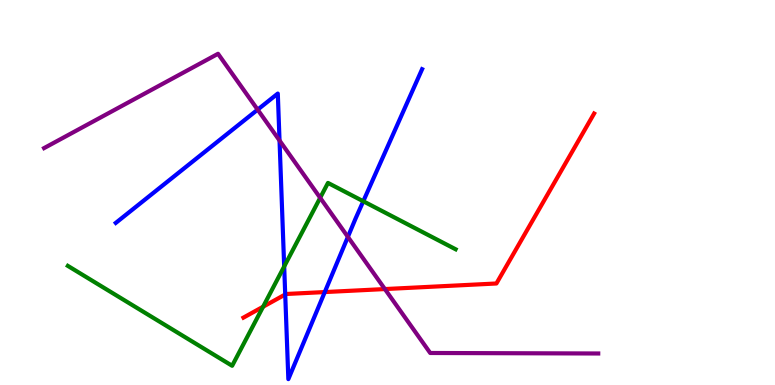[{'lines': ['blue', 'red'], 'intersections': [{'x': 3.68, 'y': 2.35}, {'x': 4.19, 'y': 2.41}]}, {'lines': ['green', 'red'], 'intersections': [{'x': 3.39, 'y': 2.03}]}, {'lines': ['purple', 'red'], 'intersections': [{'x': 4.97, 'y': 2.49}]}, {'lines': ['blue', 'green'], 'intersections': [{'x': 3.67, 'y': 3.08}, {'x': 4.69, 'y': 4.77}]}, {'lines': ['blue', 'purple'], 'intersections': [{'x': 3.32, 'y': 7.15}, {'x': 3.61, 'y': 6.35}, {'x': 4.49, 'y': 3.85}]}, {'lines': ['green', 'purple'], 'intersections': [{'x': 4.13, 'y': 4.86}]}]